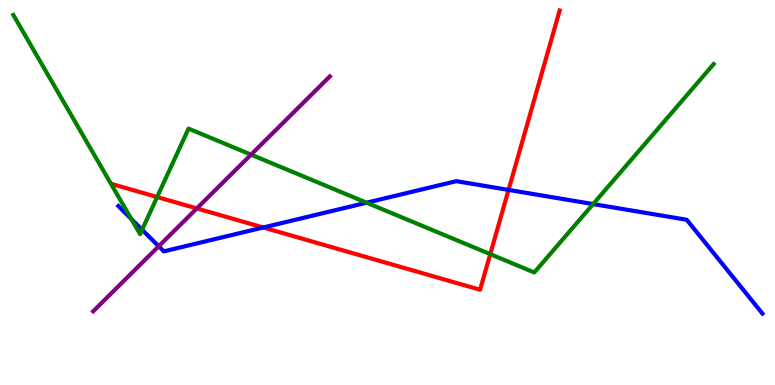[{'lines': ['blue', 'red'], 'intersections': [{'x': 3.4, 'y': 4.09}, {'x': 6.56, 'y': 5.07}]}, {'lines': ['green', 'red'], 'intersections': [{'x': 2.03, 'y': 4.88}, {'x': 6.33, 'y': 3.4}]}, {'lines': ['purple', 'red'], 'intersections': [{'x': 2.54, 'y': 4.59}]}, {'lines': ['blue', 'green'], 'intersections': [{'x': 1.69, 'y': 4.31}, {'x': 1.83, 'y': 4.03}, {'x': 4.73, 'y': 4.74}, {'x': 7.65, 'y': 4.7}]}, {'lines': ['blue', 'purple'], 'intersections': [{'x': 2.05, 'y': 3.6}]}, {'lines': ['green', 'purple'], 'intersections': [{'x': 3.24, 'y': 5.98}]}]